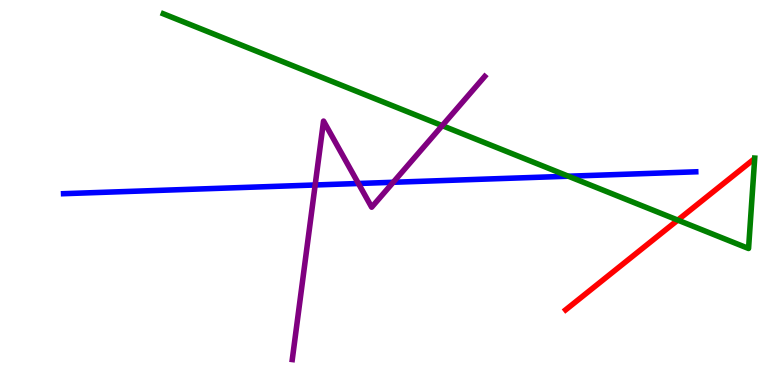[{'lines': ['blue', 'red'], 'intersections': []}, {'lines': ['green', 'red'], 'intersections': [{'x': 8.75, 'y': 4.28}]}, {'lines': ['purple', 'red'], 'intersections': []}, {'lines': ['blue', 'green'], 'intersections': [{'x': 7.33, 'y': 5.42}]}, {'lines': ['blue', 'purple'], 'intersections': [{'x': 4.07, 'y': 5.2}, {'x': 4.62, 'y': 5.23}, {'x': 5.07, 'y': 5.27}]}, {'lines': ['green', 'purple'], 'intersections': [{'x': 5.71, 'y': 6.74}]}]